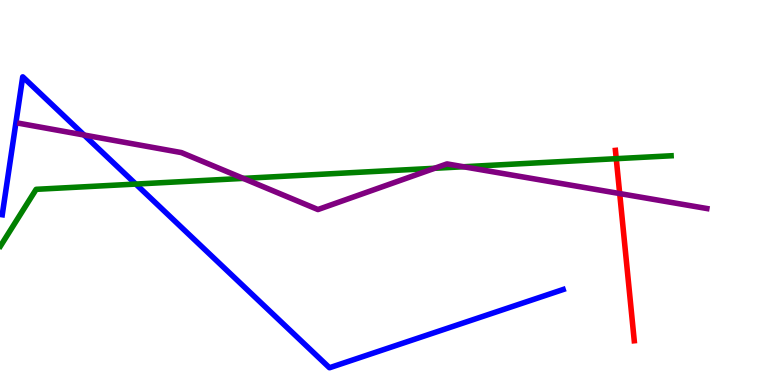[{'lines': ['blue', 'red'], 'intersections': []}, {'lines': ['green', 'red'], 'intersections': [{'x': 7.95, 'y': 5.88}]}, {'lines': ['purple', 'red'], 'intersections': [{'x': 8.0, 'y': 4.97}]}, {'lines': ['blue', 'green'], 'intersections': [{'x': 1.75, 'y': 5.22}]}, {'lines': ['blue', 'purple'], 'intersections': [{'x': 1.08, 'y': 6.49}]}, {'lines': ['green', 'purple'], 'intersections': [{'x': 3.14, 'y': 5.37}, {'x': 5.61, 'y': 5.63}, {'x': 5.98, 'y': 5.67}]}]